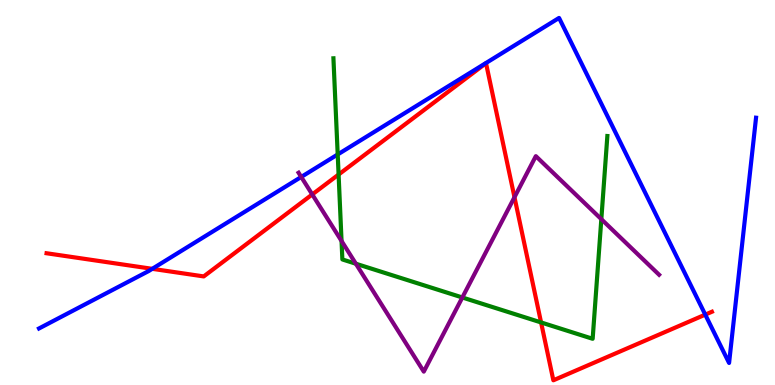[{'lines': ['blue', 'red'], 'intersections': [{'x': 1.96, 'y': 3.02}, {'x': 9.1, 'y': 1.83}]}, {'lines': ['green', 'red'], 'intersections': [{'x': 4.37, 'y': 5.47}, {'x': 6.98, 'y': 1.62}]}, {'lines': ['purple', 'red'], 'intersections': [{'x': 4.03, 'y': 4.95}, {'x': 6.64, 'y': 4.88}]}, {'lines': ['blue', 'green'], 'intersections': [{'x': 4.36, 'y': 5.99}]}, {'lines': ['blue', 'purple'], 'intersections': [{'x': 3.89, 'y': 5.4}]}, {'lines': ['green', 'purple'], 'intersections': [{'x': 4.41, 'y': 3.74}, {'x': 4.59, 'y': 3.15}, {'x': 5.97, 'y': 2.27}, {'x': 7.76, 'y': 4.31}]}]